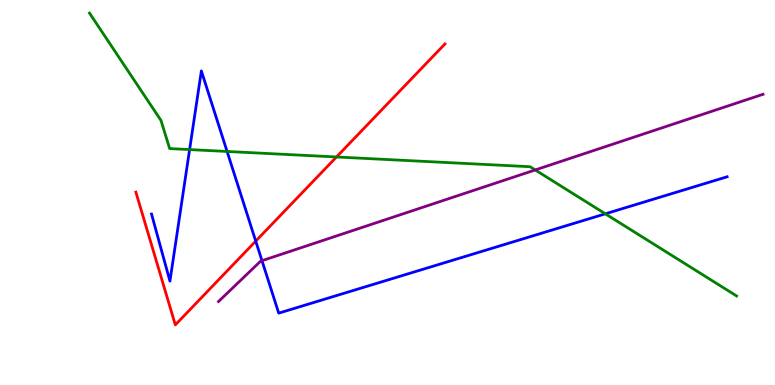[{'lines': ['blue', 'red'], 'intersections': [{'x': 3.3, 'y': 3.74}]}, {'lines': ['green', 'red'], 'intersections': [{'x': 4.34, 'y': 5.92}]}, {'lines': ['purple', 'red'], 'intersections': []}, {'lines': ['blue', 'green'], 'intersections': [{'x': 2.45, 'y': 6.11}, {'x': 2.93, 'y': 6.07}, {'x': 7.81, 'y': 4.45}]}, {'lines': ['blue', 'purple'], 'intersections': [{'x': 3.38, 'y': 3.23}]}, {'lines': ['green', 'purple'], 'intersections': [{'x': 6.91, 'y': 5.59}]}]